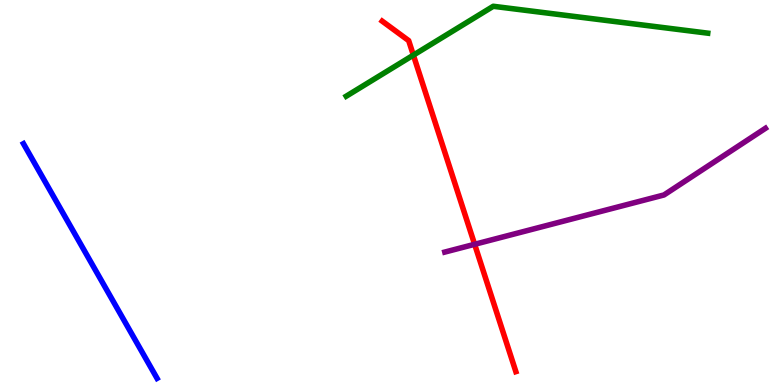[{'lines': ['blue', 'red'], 'intersections': []}, {'lines': ['green', 'red'], 'intersections': [{'x': 5.33, 'y': 8.57}]}, {'lines': ['purple', 'red'], 'intersections': [{'x': 6.12, 'y': 3.65}]}, {'lines': ['blue', 'green'], 'intersections': []}, {'lines': ['blue', 'purple'], 'intersections': []}, {'lines': ['green', 'purple'], 'intersections': []}]